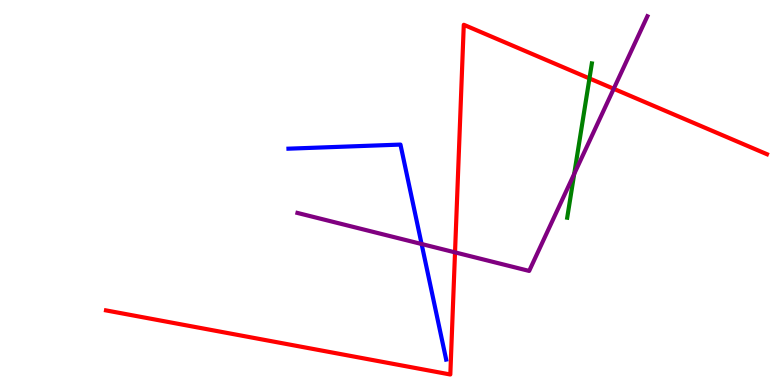[{'lines': ['blue', 'red'], 'intersections': []}, {'lines': ['green', 'red'], 'intersections': [{'x': 7.61, 'y': 7.96}]}, {'lines': ['purple', 'red'], 'intersections': [{'x': 5.87, 'y': 3.44}, {'x': 7.92, 'y': 7.69}]}, {'lines': ['blue', 'green'], 'intersections': []}, {'lines': ['blue', 'purple'], 'intersections': [{'x': 5.44, 'y': 3.66}]}, {'lines': ['green', 'purple'], 'intersections': [{'x': 7.41, 'y': 5.48}]}]